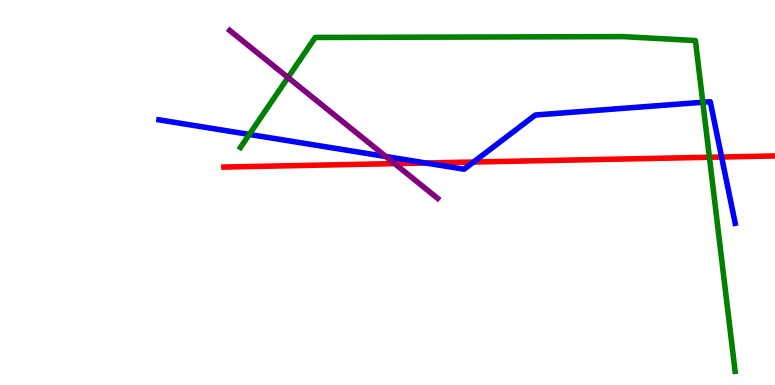[{'lines': ['blue', 'red'], 'intersections': [{'x': 5.49, 'y': 5.77}, {'x': 6.11, 'y': 5.79}, {'x': 9.31, 'y': 5.92}]}, {'lines': ['green', 'red'], 'intersections': [{'x': 9.15, 'y': 5.92}]}, {'lines': ['purple', 'red'], 'intersections': [{'x': 5.09, 'y': 5.75}]}, {'lines': ['blue', 'green'], 'intersections': [{'x': 3.22, 'y': 6.51}, {'x': 9.07, 'y': 7.34}]}, {'lines': ['blue', 'purple'], 'intersections': [{'x': 4.98, 'y': 5.93}]}, {'lines': ['green', 'purple'], 'intersections': [{'x': 3.72, 'y': 7.99}]}]